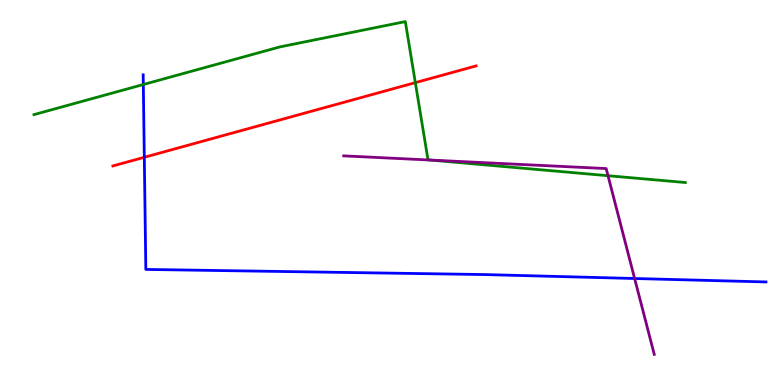[{'lines': ['blue', 'red'], 'intersections': [{'x': 1.86, 'y': 5.91}]}, {'lines': ['green', 'red'], 'intersections': [{'x': 5.36, 'y': 7.85}]}, {'lines': ['purple', 'red'], 'intersections': []}, {'lines': ['blue', 'green'], 'intersections': [{'x': 1.85, 'y': 7.8}]}, {'lines': ['blue', 'purple'], 'intersections': [{'x': 8.19, 'y': 2.77}]}, {'lines': ['green', 'purple'], 'intersections': [{'x': 5.55, 'y': 5.84}, {'x': 7.85, 'y': 5.44}]}]